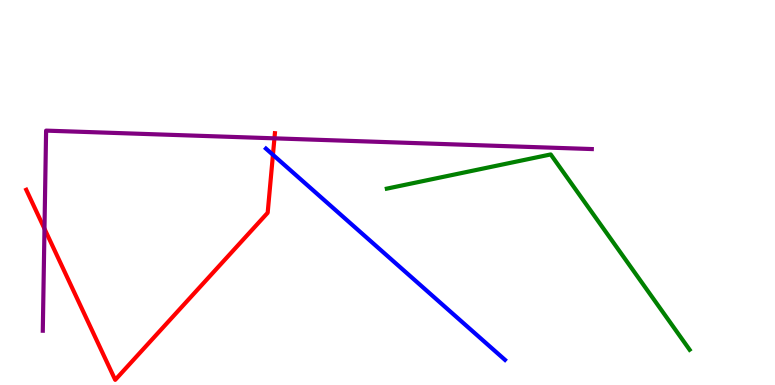[{'lines': ['blue', 'red'], 'intersections': [{'x': 3.52, 'y': 5.98}]}, {'lines': ['green', 'red'], 'intersections': []}, {'lines': ['purple', 'red'], 'intersections': [{'x': 0.574, 'y': 4.06}, {'x': 3.54, 'y': 6.41}]}, {'lines': ['blue', 'green'], 'intersections': []}, {'lines': ['blue', 'purple'], 'intersections': []}, {'lines': ['green', 'purple'], 'intersections': []}]